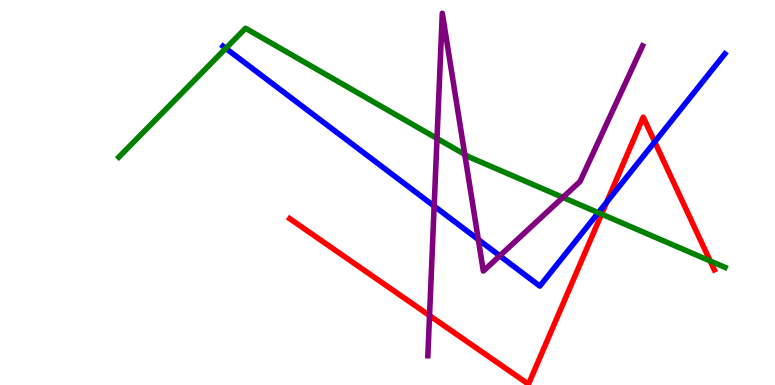[{'lines': ['blue', 'red'], 'intersections': [{'x': 7.83, 'y': 4.75}, {'x': 8.45, 'y': 6.31}]}, {'lines': ['green', 'red'], 'intersections': [{'x': 7.76, 'y': 4.44}, {'x': 9.16, 'y': 3.22}]}, {'lines': ['purple', 'red'], 'intersections': [{'x': 5.54, 'y': 1.8}]}, {'lines': ['blue', 'green'], 'intersections': [{'x': 2.91, 'y': 8.74}, {'x': 7.72, 'y': 4.48}]}, {'lines': ['blue', 'purple'], 'intersections': [{'x': 5.6, 'y': 4.65}, {'x': 6.17, 'y': 3.78}, {'x': 6.45, 'y': 3.36}]}, {'lines': ['green', 'purple'], 'intersections': [{'x': 5.64, 'y': 6.4}, {'x': 6.0, 'y': 5.99}, {'x': 7.26, 'y': 4.87}]}]